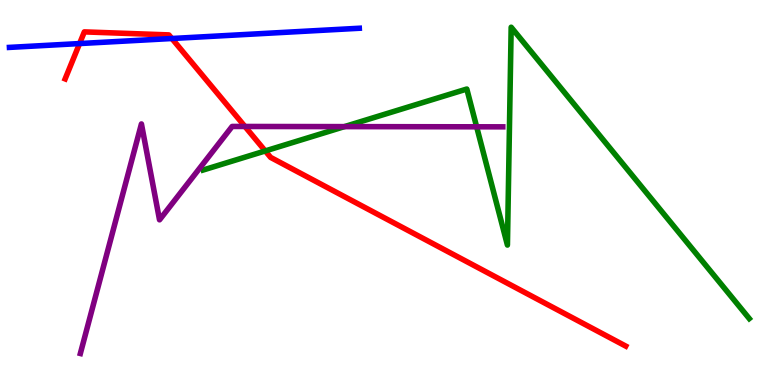[{'lines': ['blue', 'red'], 'intersections': [{'x': 1.03, 'y': 8.87}, {'x': 2.22, 'y': 9.0}]}, {'lines': ['green', 'red'], 'intersections': [{'x': 3.42, 'y': 6.08}]}, {'lines': ['purple', 'red'], 'intersections': [{'x': 3.16, 'y': 6.72}]}, {'lines': ['blue', 'green'], 'intersections': []}, {'lines': ['blue', 'purple'], 'intersections': []}, {'lines': ['green', 'purple'], 'intersections': [{'x': 4.44, 'y': 6.71}, {'x': 6.15, 'y': 6.71}]}]